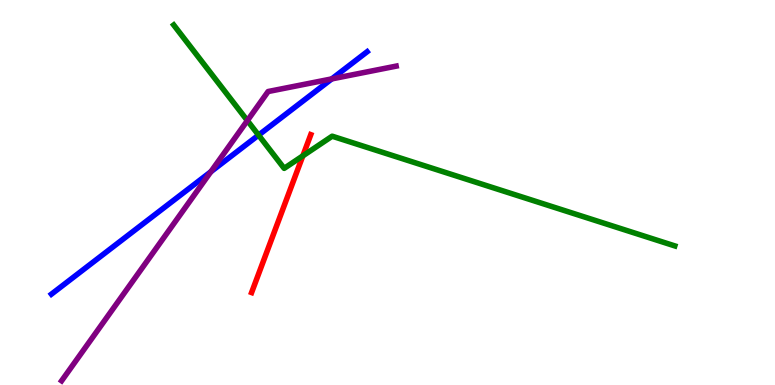[{'lines': ['blue', 'red'], 'intersections': []}, {'lines': ['green', 'red'], 'intersections': [{'x': 3.91, 'y': 5.95}]}, {'lines': ['purple', 'red'], 'intersections': []}, {'lines': ['blue', 'green'], 'intersections': [{'x': 3.34, 'y': 6.49}]}, {'lines': ['blue', 'purple'], 'intersections': [{'x': 2.72, 'y': 5.54}, {'x': 4.28, 'y': 7.95}]}, {'lines': ['green', 'purple'], 'intersections': [{'x': 3.19, 'y': 6.87}]}]